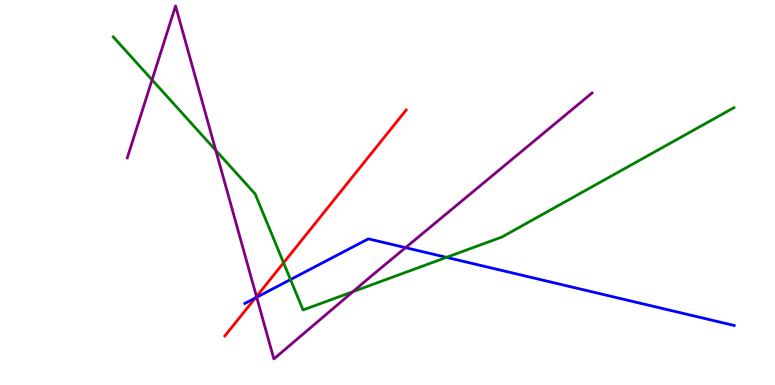[{'lines': ['blue', 'red'], 'intersections': [{'x': 3.3, 'y': 2.26}]}, {'lines': ['green', 'red'], 'intersections': [{'x': 3.66, 'y': 3.17}]}, {'lines': ['purple', 'red'], 'intersections': [{'x': 3.31, 'y': 2.3}]}, {'lines': ['blue', 'green'], 'intersections': [{'x': 3.75, 'y': 2.74}, {'x': 5.76, 'y': 3.32}]}, {'lines': ['blue', 'purple'], 'intersections': [{'x': 3.31, 'y': 2.28}, {'x': 5.23, 'y': 3.57}]}, {'lines': ['green', 'purple'], 'intersections': [{'x': 1.96, 'y': 7.93}, {'x': 2.78, 'y': 6.09}, {'x': 4.55, 'y': 2.42}]}]